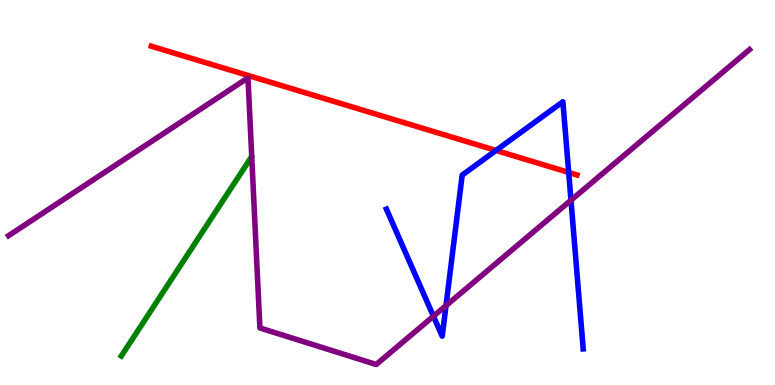[{'lines': ['blue', 'red'], 'intersections': [{'x': 6.4, 'y': 6.09}, {'x': 7.34, 'y': 5.52}]}, {'lines': ['green', 'red'], 'intersections': []}, {'lines': ['purple', 'red'], 'intersections': []}, {'lines': ['blue', 'green'], 'intersections': []}, {'lines': ['blue', 'purple'], 'intersections': [{'x': 5.59, 'y': 1.79}, {'x': 5.75, 'y': 2.06}, {'x': 7.37, 'y': 4.8}]}, {'lines': ['green', 'purple'], 'intersections': []}]